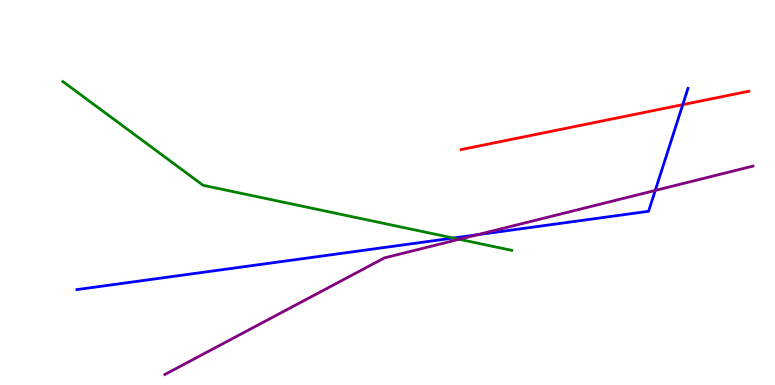[{'lines': ['blue', 'red'], 'intersections': [{'x': 8.81, 'y': 7.28}]}, {'lines': ['green', 'red'], 'intersections': []}, {'lines': ['purple', 'red'], 'intersections': []}, {'lines': ['blue', 'green'], 'intersections': [{'x': 5.85, 'y': 3.82}]}, {'lines': ['blue', 'purple'], 'intersections': [{'x': 6.16, 'y': 3.9}, {'x': 8.45, 'y': 5.05}]}, {'lines': ['green', 'purple'], 'intersections': [{'x': 5.93, 'y': 3.78}]}]